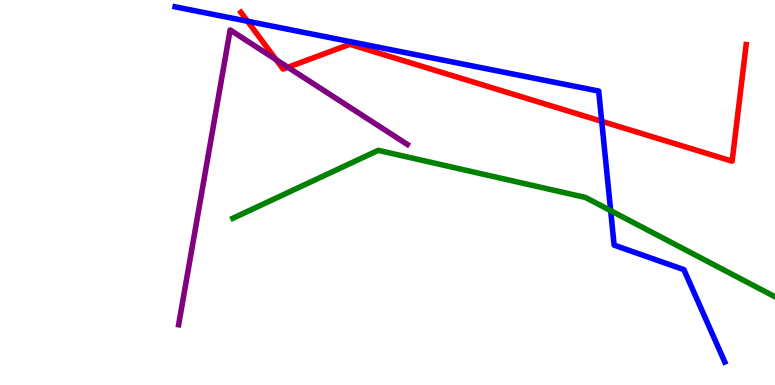[{'lines': ['blue', 'red'], 'intersections': [{'x': 3.19, 'y': 9.45}, {'x': 7.76, 'y': 6.85}]}, {'lines': ['green', 'red'], 'intersections': []}, {'lines': ['purple', 'red'], 'intersections': [{'x': 3.56, 'y': 8.45}, {'x': 3.71, 'y': 8.25}]}, {'lines': ['blue', 'green'], 'intersections': [{'x': 7.88, 'y': 4.53}]}, {'lines': ['blue', 'purple'], 'intersections': []}, {'lines': ['green', 'purple'], 'intersections': []}]